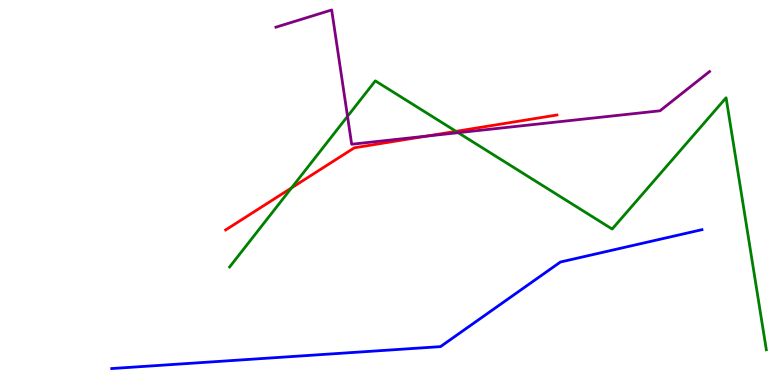[{'lines': ['blue', 'red'], 'intersections': []}, {'lines': ['green', 'red'], 'intersections': [{'x': 3.76, 'y': 5.12}, {'x': 5.88, 'y': 6.59}]}, {'lines': ['purple', 'red'], 'intersections': [{'x': 5.5, 'y': 6.46}]}, {'lines': ['blue', 'green'], 'intersections': []}, {'lines': ['blue', 'purple'], 'intersections': []}, {'lines': ['green', 'purple'], 'intersections': [{'x': 4.48, 'y': 6.98}, {'x': 5.91, 'y': 6.55}]}]